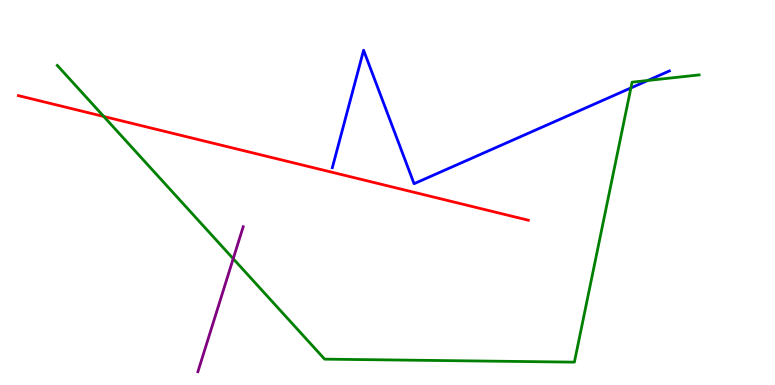[{'lines': ['blue', 'red'], 'intersections': []}, {'lines': ['green', 'red'], 'intersections': [{'x': 1.34, 'y': 6.97}]}, {'lines': ['purple', 'red'], 'intersections': []}, {'lines': ['blue', 'green'], 'intersections': [{'x': 8.14, 'y': 7.72}, {'x': 8.36, 'y': 7.91}]}, {'lines': ['blue', 'purple'], 'intersections': []}, {'lines': ['green', 'purple'], 'intersections': [{'x': 3.01, 'y': 3.28}]}]